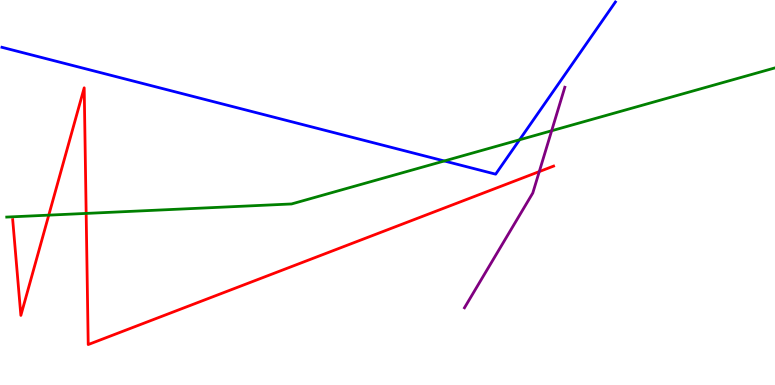[{'lines': ['blue', 'red'], 'intersections': []}, {'lines': ['green', 'red'], 'intersections': [{'x': 0.629, 'y': 4.41}, {'x': 1.11, 'y': 4.46}]}, {'lines': ['purple', 'red'], 'intersections': [{'x': 6.96, 'y': 5.54}]}, {'lines': ['blue', 'green'], 'intersections': [{'x': 5.73, 'y': 5.82}, {'x': 6.7, 'y': 6.37}]}, {'lines': ['blue', 'purple'], 'intersections': []}, {'lines': ['green', 'purple'], 'intersections': [{'x': 7.12, 'y': 6.6}]}]